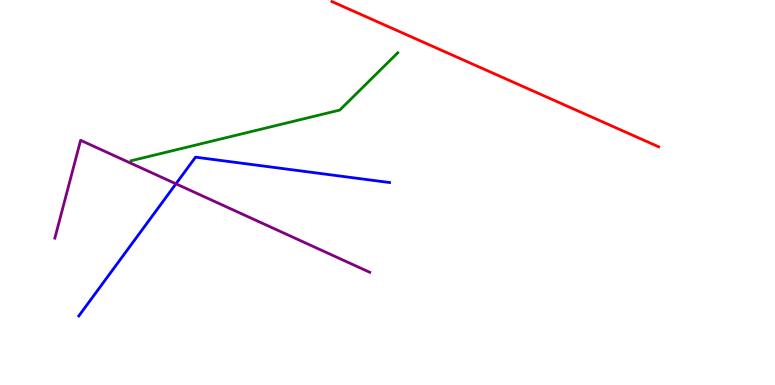[{'lines': ['blue', 'red'], 'intersections': []}, {'lines': ['green', 'red'], 'intersections': []}, {'lines': ['purple', 'red'], 'intersections': []}, {'lines': ['blue', 'green'], 'intersections': []}, {'lines': ['blue', 'purple'], 'intersections': [{'x': 2.27, 'y': 5.23}]}, {'lines': ['green', 'purple'], 'intersections': []}]